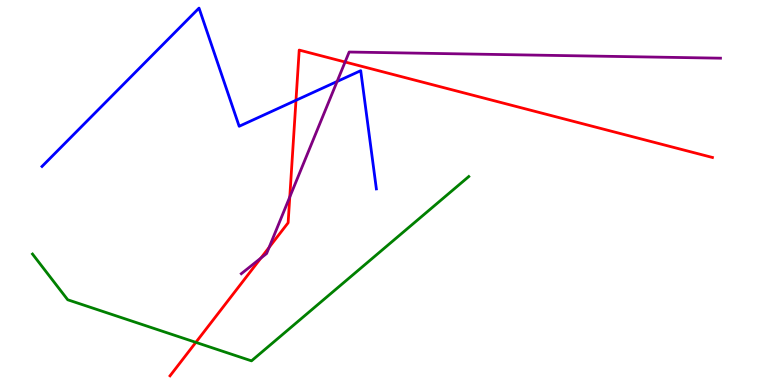[{'lines': ['blue', 'red'], 'intersections': [{'x': 3.82, 'y': 7.4}]}, {'lines': ['green', 'red'], 'intersections': [{'x': 2.53, 'y': 1.11}]}, {'lines': ['purple', 'red'], 'intersections': [{'x': 3.37, 'y': 3.3}, {'x': 3.47, 'y': 3.57}, {'x': 3.74, 'y': 4.88}, {'x': 4.45, 'y': 8.39}]}, {'lines': ['blue', 'green'], 'intersections': []}, {'lines': ['blue', 'purple'], 'intersections': [{'x': 4.35, 'y': 7.88}]}, {'lines': ['green', 'purple'], 'intersections': []}]